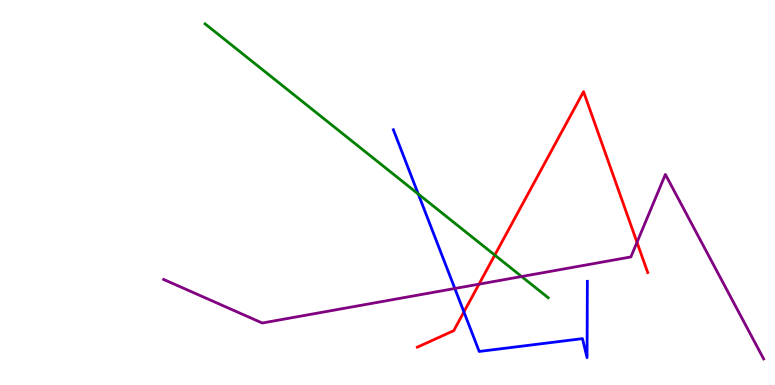[{'lines': ['blue', 'red'], 'intersections': [{'x': 5.99, 'y': 1.9}]}, {'lines': ['green', 'red'], 'intersections': [{'x': 6.38, 'y': 3.37}]}, {'lines': ['purple', 'red'], 'intersections': [{'x': 6.18, 'y': 2.62}, {'x': 8.22, 'y': 3.71}]}, {'lines': ['blue', 'green'], 'intersections': [{'x': 5.4, 'y': 4.96}]}, {'lines': ['blue', 'purple'], 'intersections': [{'x': 5.87, 'y': 2.51}]}, {'lines': ['green', 'purple'], 'intersections': [{'x': 6.73, 'y': 2.82}]}]